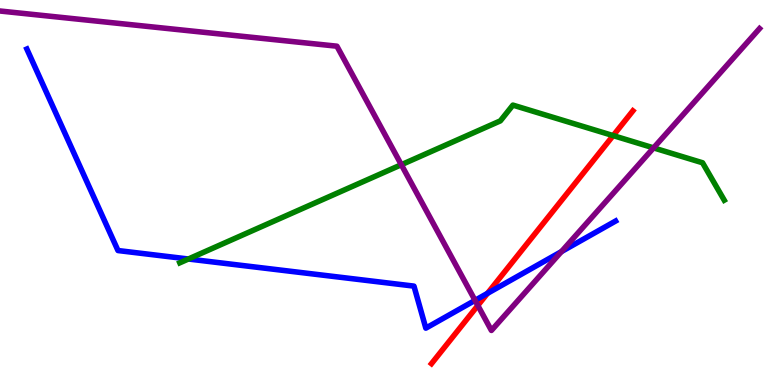[{'lines': ['blue', 'red'], 'intersections': [{'x': 6.29, 'y': 2.38}]}, {'lines': ['green', 'red'], 'intersections': [{'x': 7.91, 'y': 6.48}]}, {'lines': ['purple', 'red'], 'intersections': [{'x': 6.17, 'y': 2.07}]}, {'lines': ['blue', 'green'], 'intersections': [{'x': 2.43, 'y': 3.27}]}, {'lines': ['blue', 'purple'], 'intersections': [{'x': 6.13, 'y': 2.2}, {'x': 7.24, 'y': 3.46}]}, {'lines': ['green', 'purple'], 'intersections': [{'x': 5.18, 'y': 5.72}, {'x': 8.43, 'y': 6.16}]}]